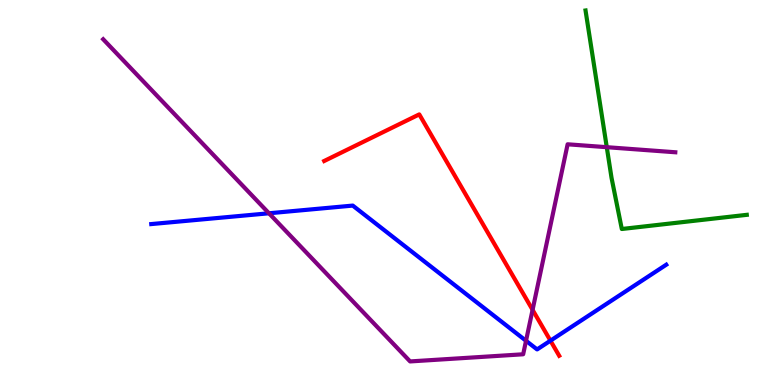[{'lines': ['blue', 'red'], 'intersections': [{'x': 7.1, 'y': 1.15}]}, {'lines': ['green', 'red'], 'intersections': []}, {'lines': ['purple', 'red'], 'intersections': [{'x': 6.87, 'y': 1.95}]}, {'lines': ['blue', 'green'], 'intersections': []}, {'lines': ['blue', 'purple'], 'intersections': [{'x': 3.47, 'y': 4.46}, {'x': 6.79, 'y': 1.15}]}, {'lines': ['green', 'purple'], 'intersections': [{'x': 7.83, 'y': 6.18}]}]